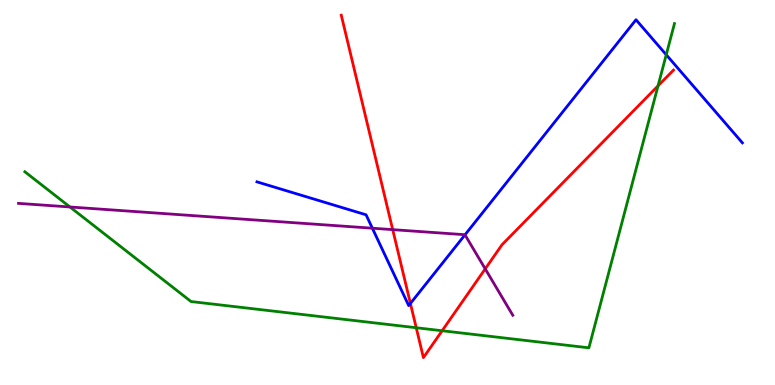[{'lines': ['blue', 'red'], 'intersections': [{'x': 5.3, 'y': 2.12}]}, {'lines': ['green', 'red'], 'intersections': [{'x': 5.37, 'y': 1.49}, {'x': 5.7, 'y': 1.41}, {'x': 8.49, 'y': 7.77}]}, {'lines': ['purple', 'red'], 'intersections': [{'x': 5.07, 'y': 4.04}, {'x': 6.26, 'y': 3.02}]}, {'lines': ['blue', 'green'], 'intersections': [{'x': 8.6, 'y': 8.58}]}, {'lines': ['blue', 'purple'], 'intersections': [{'x': 4.8, 'y': 4.07}, {'x': 6.0, 'y': 3.9}]}, {'lines': ['green', 'purple'], 'intersections': [{'x': 0.903, 'y': 4.62}]}]